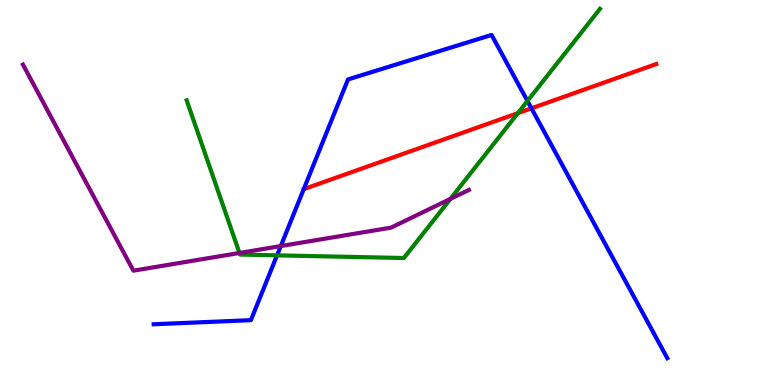[{'lines': ['blue', 'red'], 'intersections': [{'x': 6.86, 'y': 7.19}]}, {'lines': ['green', 'red'], 'intersections': [{'x': 6.68, 'y': 7.06}]}, {'lines': ['purple', 'red'], 'intersections': []}, {'lines': ['blue', 'green'], 'intersections': [{'x': 3.57, 'y': 3.37}, {'x': 6.81, 'y': 7.38}]}, {'lines': ['blue', 'purple'], 'intersections': [{'x': 3.62, 'y': 3.61}]}, {'lines': ['green', 'purple'], 'intersections': [{'x': 3.09, 'y': 3.43}, {'x': 5.81, 'y': 4.83}]}]